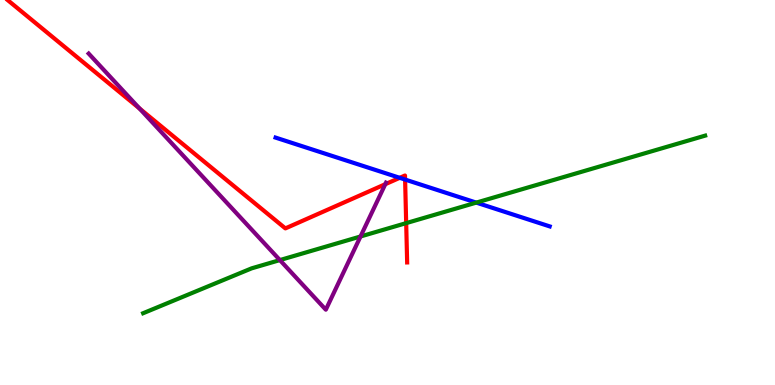[{'lines': ['blue', 'red'], 'intersections': [{'x': 5.16, 'y': 5.38}, {'x': 5.23, 'y': 5.34}]}, {'lines': ['green', 'red'], 'intersections': [{'x': 5.24, 'y': 4.2}]}, {'lines': ['purple', 'red'], 'intersections': [{'x': 1.8, 'y': 7.18}, {'x': 4.97, 'y': 5.22}]}, {'lines': ['blue', 'green'], 'intersections': [{'x': 6.15, 'y': 4.74}]}, {'lines': ['blue', 'purple'], 'intersections': []}, {'lines': ['green', 'purple'], 'intersections': [{'x': 3.61, 'y': 3.24}, {'x': 4.65, 'y': 3.86}]}]